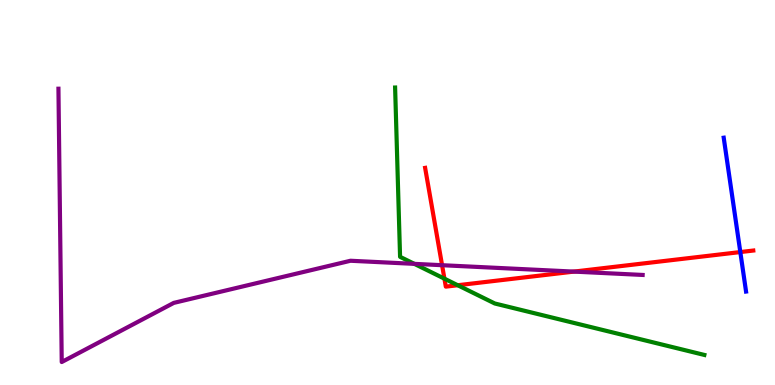[{'lines': ['blue', 'red'], 'intersections': [{'x': 9.55, 'y': 3.45}]}, {'lines': ['green', 'red'], 'intersections': [{'x': 5.73, 'y': 2.76}, {'x': 5.91, 'y': 2.59}]}, {'lines': ['purple', 'red'], 'intersections': [{'x': 5.7, 'y': 3.11}, {'x': 7.4, 'y': 2.95}]}, {'lines': ['blue', 'green'], 'intersections': []}, {'lines': ['blue', 'purple'], 'intersections': []}, {'lines': ['green', 'purple'], 'intersections': [{'x': 5.35, 'y': 3.15}]}]